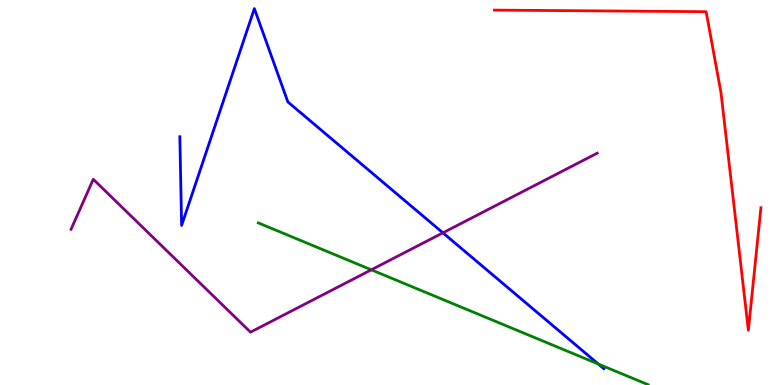[{'lines': ['blue', 'red'], 'intersections': []}, {'lines': ['green', 'red'], 'intersections': []}, {'lines': ['purple', 'red'], 'intersections': []}, {'lines': ['blue', 'green'], 'intersections': [{'x': 7.72, 'y': 0.545}]}, {'lines': ['blue', 'purple'], 'intersections': [{'x': 5.72, 'y': 3.95}]}, {'lines': ['green', 'purple'], 'intersections': [{'x': 4.79, 'y': 2.99}]}]